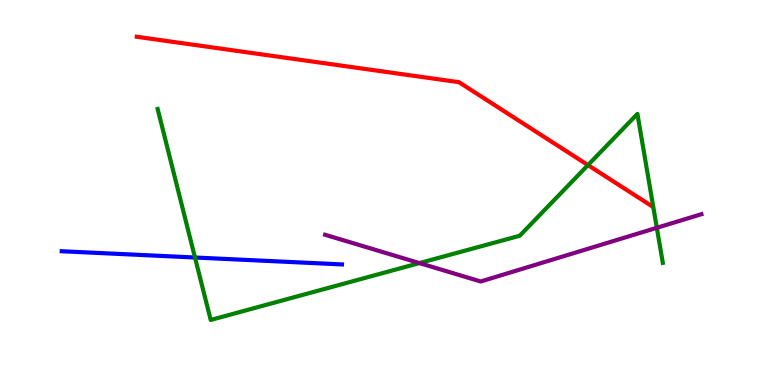[{'lines': ['blue', 'red'], 'intersections': []}, {'lines': ['green', 'red'], 'intersections': [{'x': 7.59, 'y': 5.71}]}, {'lines': ['purple', 'red'], 'intersections': []}, {'lines': ['blue', 'green'], 'intersections': [{'x': 2.52, 'y': 3.31}]}, {'lines': ['blue', 'purple'], 'intersections': []}, {'lines': ['green', 'purple'], 'intersections': [{'x': 5.41, 'y': 3.17}, {'x': 8.48, 'y': 4.08}]}]